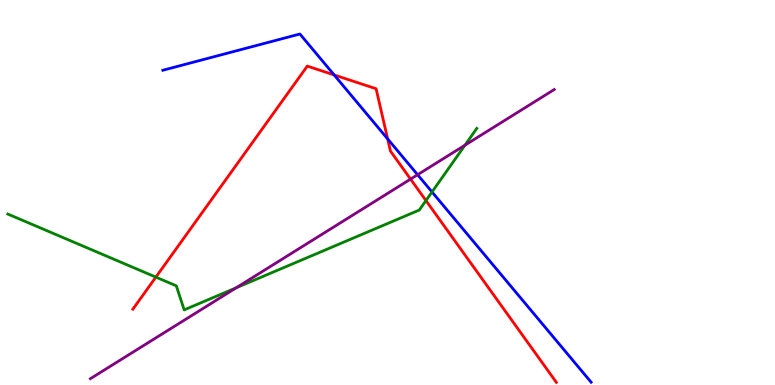[{'lines': ['blue', 'red'], 'intersections': [{'x': 4.31, 'y': 8.05}, {'x': 5.0, 'y': 6.39}]}, {'lines': ['green', 'red'], 'intersections': [{'x': 2.01, 'y': 2.8}, {'x': 5.5, 'y': 4.79}]}, {'lines': ['purple', 'red'], 'intersections': [{'x': 5.3, 'y': 5.35}]}, {'lines': ['blue', 'green'], 'intersections': [{'x': 5.57, 'y': 5.01}]}, {'lines': ['blue', 'purple'], 'intersections': [{'x': 5.39, 'y': 5.46}]}, {'lines': ['green', 'purple'], 'intersections': [{'x': 3.05, 'y': 2.52}, {'x': 6.0, 'y': 6.23}]}]